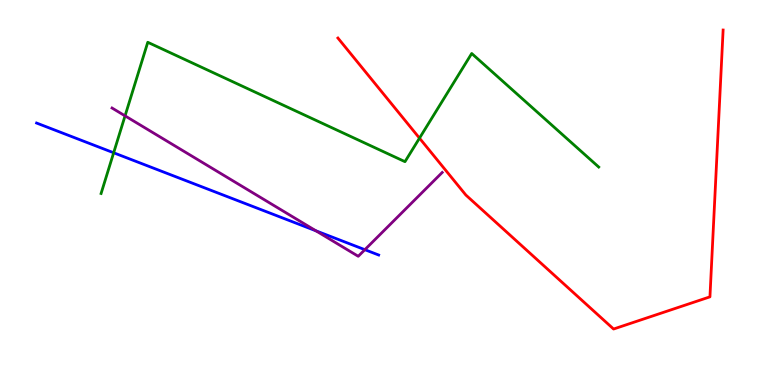[{'lines': ['blue', 'red'], 'intersections': []}, {'lines': ['green', 'red'], 'intersections': [{'x': 5.41, 'y': 6.41}]}, {'lines': ['purple', 'red'], 'intersections': []}, {'lines': ['blue', 'green'], 'intersections': [{'x': 1.47, 'y': 6.03}]}, {'lines': ['blue', 'purple'], 'intersections': [{'x': 4.08, 'y': 4.01}, {'x': 4.71, 'y': 3.51}]}, {'lines': ['green', 'purple'], 'intersections': [{'x': 1.61, 'y': 6.99}]}]